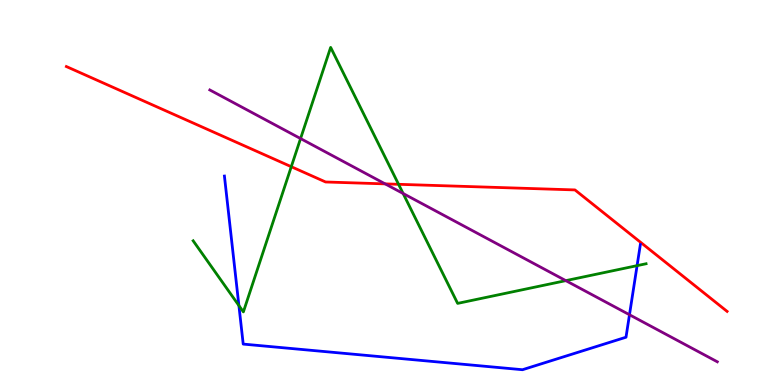[{'lines': ['blue', 'red'], 'intersections': []}, {'lines': ['green', 'red'], 'intersections': [{'x': 3.76, 'y': 5.67}, {'x': 5.14, 'y': 5.21}]}, {'lines': ['purple', 'red'], 'intersections': [{'x': 4.97, 'y': 5.22}]}, {'lines': ['blue', 'green'], 'intersections': [{'x': 3.08, 'y': 2.06}, {'x': 8.22, 'y': 3.1}]}, {'lines': ['blue', 'purple'], 'intersections': [{'x': 8.12, 'y': 1.82}]}, {'lines': ['green', 'purple'], 'intersections': [{'x': 3.88, 'y': 6.4}, {'x': 5.2, 'y': 4.97}, {'x': 7.3, 'y': 2.71}]}]